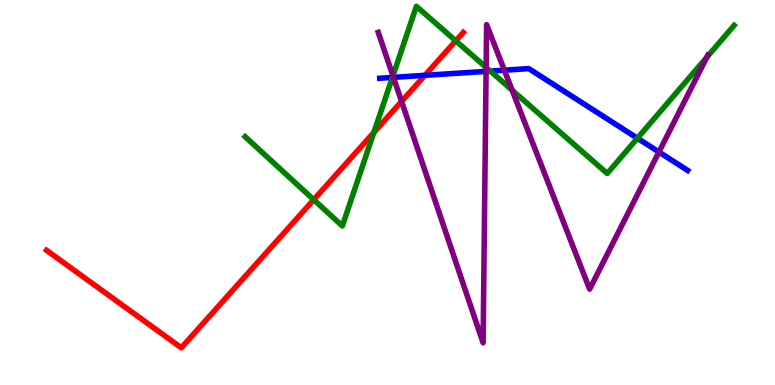[{'lines': ['blue', 'red'], 'intersections': [{'x': 5.48, 'y': 8.04}]}, {'lines': ['green', 'red'], 'intersections': [{'x': 4.05, 'y': 4.81}, {'x': 4.82, 'y': 6.56}, {'x': 5.88, 'y': 8.94}]}, {'lines': ['purple', 'red'], 'intersections': [{'x': 5.18, 'y': 7.37}]}, {'lines': ['blue', 'green'], 'intersections': [{'x': 5.06, 'y': 7.99}, {'x': 6.33, 'y': 8.15}, {'x': 8.22, 'y': 6.41}]}, {'lines': ['blue', 'purple'], 'intersections': [{'x': 5.08, 'y': 7.99}, {'x': 6.27, 'y': 8.15}, {'x': 6.51, 'y': 8.18}, {'x': 8.5, 'y': 6.05}]}, {'lines': ['green', 'purple'], 'intersections': [{'x': 5.07, 'y': 8.03}, {'x': 6.27, 'y': 8.25}, {'x': 6.61, 'y': 7.66}, {'x': 9.12, 'y': 8.51}]}]